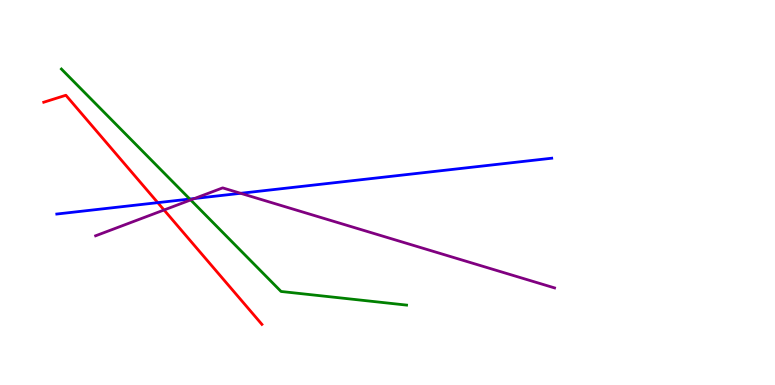[{'lines': ['blue', 'red'], 'intersections': [{'x': 2.04, 'y': 4.74}]}, {'lines': ['green', 'red'], 'intersections': []}, {'lines': ['purple', 'red'], 'intersections': [{'x': 2.12, 'y': 4.55}]}, {'lines': ['blue', 'green'], 'intersections': [{'x': 2.45, 'y': 4.83}]}, {'lines': ['blue', 'purple'], 'intersections': [{'x': 2.51, 'y': 4.84}, {'x': 3.1, 'y': 4.98}]}, {'lines': ['green', 'purple'], 'intersections': [{'x': 2.46, 'y': 4.81}]}]